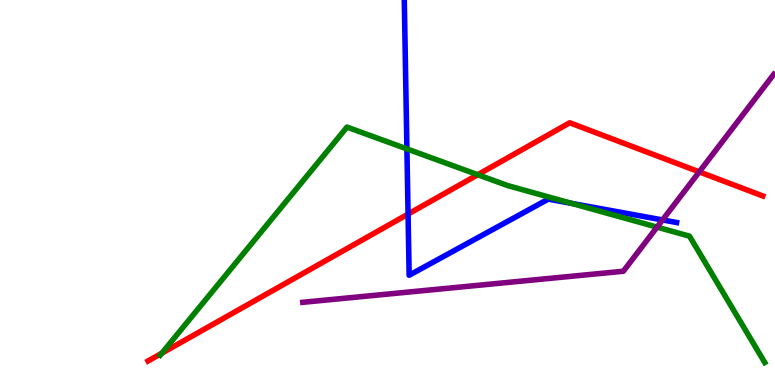[{'lines': ['blue', 'red'], 'intersections': [{'x': 5.27, 'y': 4.44}]}, {'lines': ['green', 'red'], 'intersections': [{'x': 2.09, 'y': 0.827}, {'x': 6.16, 'y': 5.46}]}, {'lines': ['purple', 'red'], 'intersections': [{'x': 9.02, 'y': 5.54}]}, {'lines': ['blue', 'green'], 'intersections': [{'x': 5.25, 'y': 6.13}, {'x': 7.37, 'y': 4.72}]}, {'lines': ['blue', 'purple'], 'intersections': [{'x': 8.55, 'y': 4.29}]}, {'lines': ['green', 'purple'], 'intersections': [{'x': 8.48, 'y': 4.1}]}]